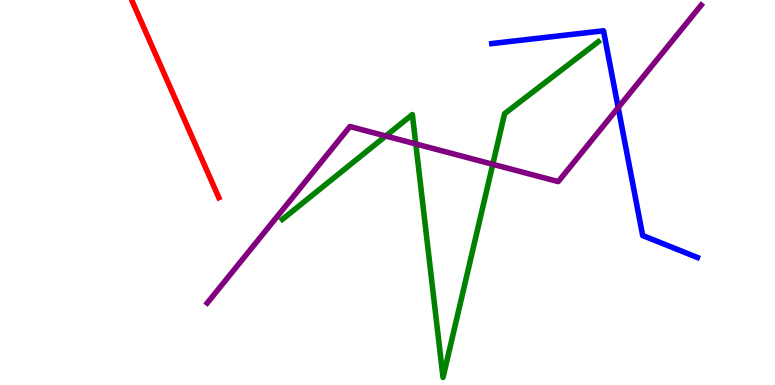[{'lines': ['blue', 'red'], 'intersections': []}, {'lines': ['green', 'red'], 'intersections': []}, {'lines': ['purple', 'red'], 'intersections': []}, {'lines': ['blue', 'green'], 'intersections': []}, {'lines': ['blue', 'purple'], 'intersections': [{'x': 7.98, 'y': 7.21}]}, {'lines': ['green', 'purple'], 'intersections': [{'x': 4.98, 'y': 6.47}, {'x': 5.37, 'y': 6.26}, {'x': 6.36, 'y': 5.73}]}]